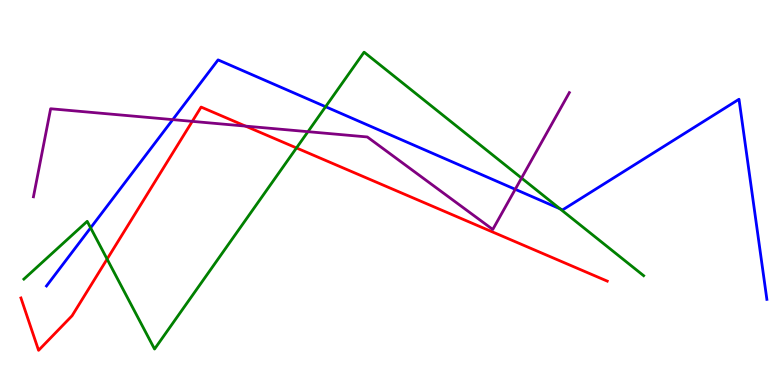[{'lines': ['blue', 'red'], 'intersections': []}, {'lines': ['green', 'red'], 'intersections': [{'x': 1.38, 'y': 3.27}, {'x': 3.83, 'y': 6.16}]}, {'lines': ['purple', 'red'], 'intersections': [{'x': 2.48, 'y': 6.85}, {'x': 3.17, 'y': 6.72}]}, {'lines': ['blue', 'green'], 'intersections': [{'x': 1.17, 'y': 4.08}, {'x': 4.2, 'y': 7.23}, {'x': 7.23, 'y': 4.58}]}, {'lines': ['blue', 'purple'], 'intersections': [{'x': 2.23, 'y': 6.89}, {'x': 6.65, 'y': 5.08}]}, {'lines': ['green', 'purple'], 'intersections': [{'x': 3.97, 'y': 6.58}, {'x': 6.73, 'y': 5.38}]}]